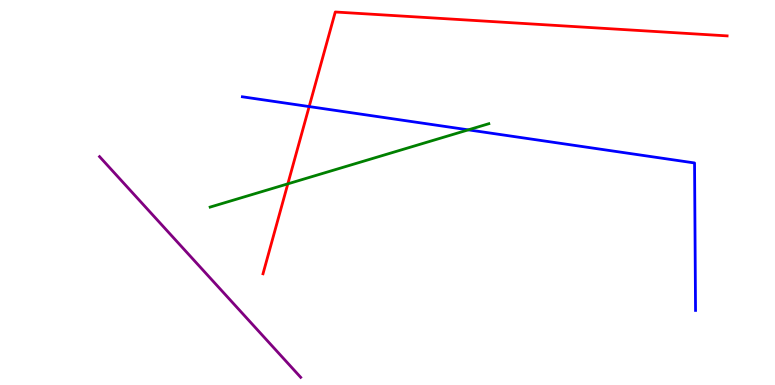[{'lines': ['blue', 'red'], 'intersections': [{'x': 3.99, 'y': 7.23}]}, {'lines': ['green', 'red'], 'intersections': [{'x': 3.71, 'y': 5.22}]}, {'lines': ['purple', 'red'], 'intersections': []}, {'lines': ['blue', 'green'], 'intersections': [{'x': 6.04, 'y': 6.63}]}, {'lines': ['blue', 'purple'], 'intersections': []}, {'lines': ['green', 'purple'], 'intersections': []}]